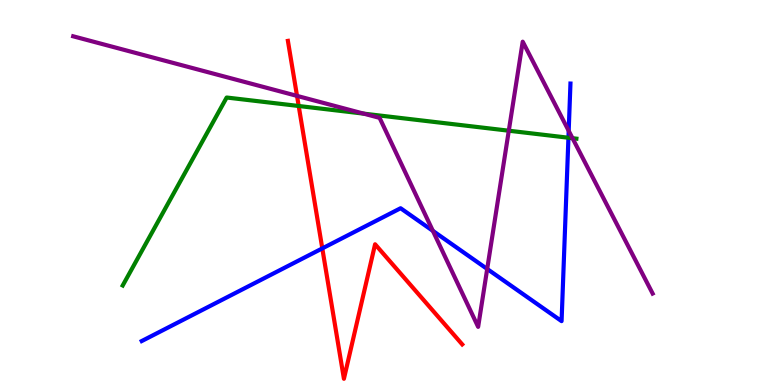[{'lines': ['blue', 'red'], 'intersections': [{'x': 4.16, 'y': 3.55}]}, {'lines': ['green', 'red'], 'intersections': [{'x': 3.85, 'y': 7.25}]}, {'lines': ['purple', 'red'], 'intersections': [{'x': 3.83, 'y': 7.51}]}, {'lines': ['blue', 'green'], 'intersections': [{'x': 7.33, 'y': 6.42}]}, {'lines': ['blue', 'purple'], 'intersections': [{'x': 5.59, 'y': 4.0}, {'x': 6.29, 'y': 3.01}, {'x': 7.34, 'y': 6.6}]}, {'lines': ['green', 'purple'], 'intersections': [{'x': 4.69, 'y': 7.05}, {'x': 6.57, 'y': 6.6}, {'x': 7.39, 'y': 6.41}]}]